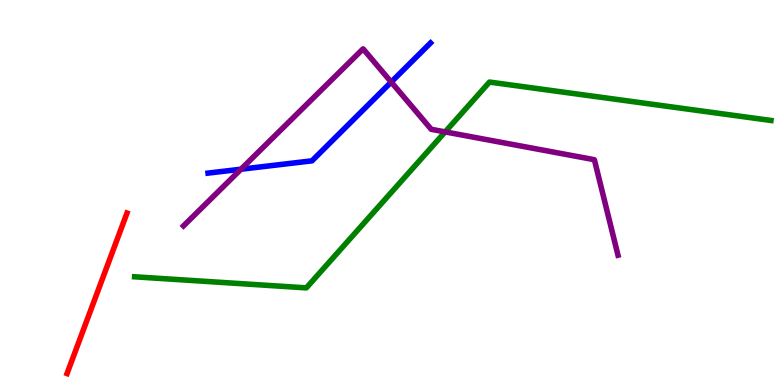[{'lines': ['blue', 'red'], 'intersections': []}, {'lines': ['green', 'red'], 'intersections': []}, {'lines': ['purple', 'red'], 'intersections': []}, {'lines': ['blue', 'green'], 'intersections': []}, {'lines': ['blue', 'purple'], 'intersections': [{'x': 3.11, 'y': 5.6}, {'x': 5.05, 'y': 7.87}]}, {'lines': ['green', 'purple'], 'intersections': [{'x': 5.74, 'y': 6.57}]}]